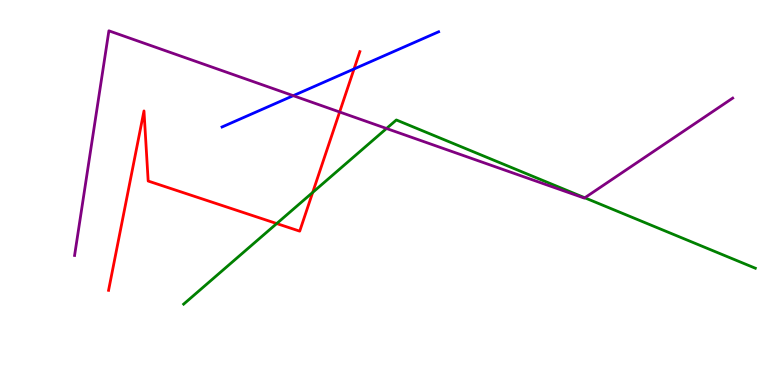[{'lines': ['blue', 'red'], 'intersections': [{'x': 4.57, 'y': 8.21}]}, {'lines': ['green', 'red'], 'intersections': [{'x': 3.57, 'y': 4.19}, {'x': 4.03, 'y': 5.0}]}, {'lines': ['purple', 'red'], 'intersections': [{'x': 4.38, 'y': 7.09}]}, {'lines': ['blue', 'green'], 'intersections': []}, {'lines': ['blue', 'purple'], 'intersections': [{'x': 3.78, 'y': 7.51}]}, {'lines': ['green', 'purple'], 'intersections': [{'x': 4.99, 'y': 6.66}, {'x': 7.55, 'y': 4.86}]}]